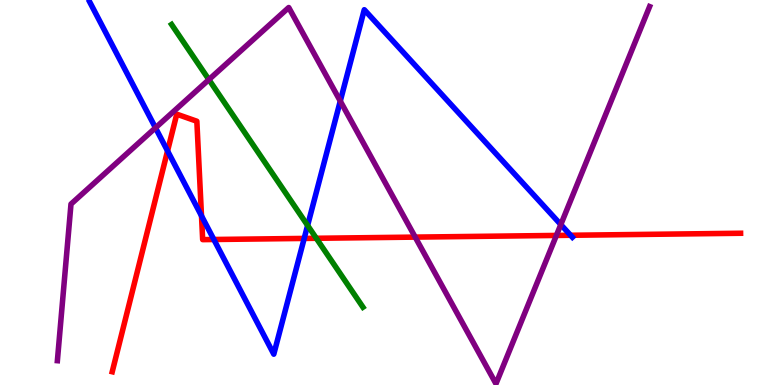[{'lines': ['blue', 'red'], 'intersections': [{'x': 2.16, 'y': 6.08}, {'x': 2.6, 'y': 4.39}, {'x': 2.76, 'y': 3.78}, {'x': 3.93, 'y': 3.81}, {'x': 7.36, 'y': 3.89}]}, {'lines': ['green', 'red'], 'intersections': [{'x': 4.08, 'y': 3.81}]}, {'lines': ['purple', 'red'], 'intersections': [{'x': 5.36, 'y': 3.84}, {'x': 7.18, 'y': 3.88}]}, {'lines': ['blue', 'green'], 'intersections': [{'x': 3.97, 'y': 4.14}]}, {'lines': ['blue', 'purple'], 'intersections': [{'x': 2.01, 'y': 6.68}, {'x': 4.39, 'y': 7.37}, {'x': 7.24, 'y': 4.17}]}, {'lines': ['green', 'purple'], 'intersections': [{'x': 2.7, 'y': 7.93}]}]